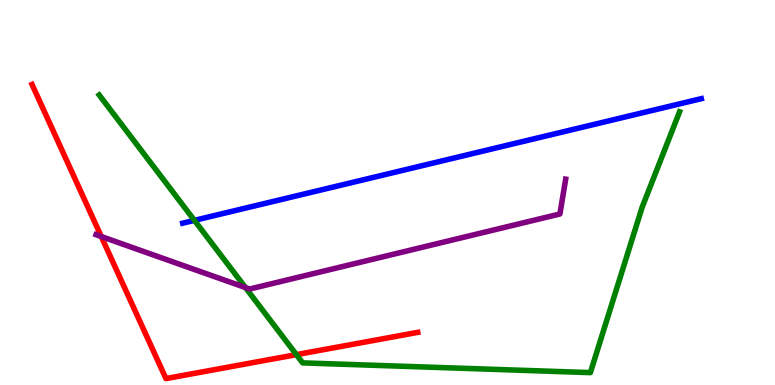[{'lines': ['blue', 'red'], 'intersections': []}, {'lines': ['green', 'red'], 'intersections': [{'x': 3.82, 'y': 0.789}]}, {'lines': ['purple', 'red'], 'intersections': [{'x': 1.31, 'y': 3.86}]}, {'lines': ['blue', 'green'], 'intersections': [{'x': 2.51, 'y': 4.28}]}, {'lines': ['blue', 'purple'], 'intersections': []}, {'lines': ['green', 'purple'], 'intersections': [{'x': 3.17, 'y': 2.53}]}]